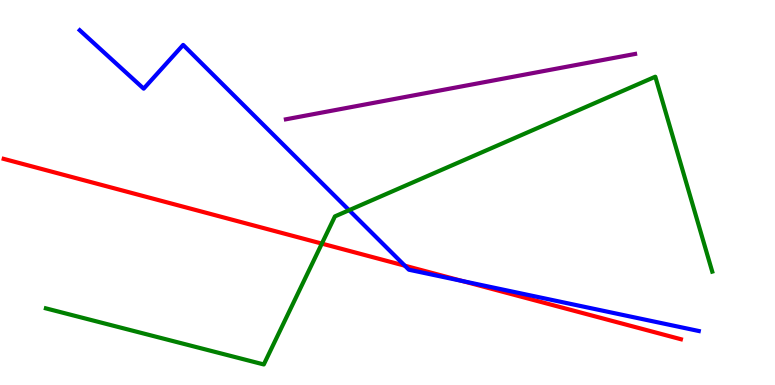[{'lines': ['blue', 'red'], 'intersections': [{'x': 5.22, 'y': 3.1}, {'x': 5.97, 'y': 2.7}]}, {'lines': ['green', 'red'], 'intersections': [{'x': 4.15, 'y': 3.67}]}, {'lines': ['purple', 'red'], 'intersections': []}, {'lines': ['blue', 'green'], 'intersections': [{'x': 4.5, 'y': 4.54}]}, {'lines': ['blue', 'purple'], 'intersections': []}, {'lines': ['green', 'purple'], 'intersections': []}]